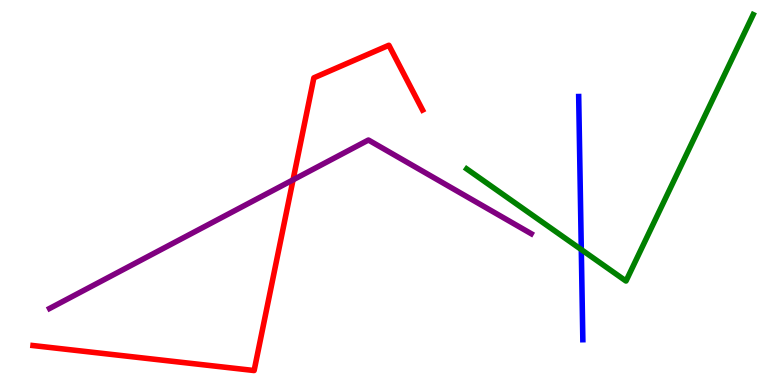[{'lines': ['blue', 'red'], 'intersections': []}, {'lines': ['green', 'red'], 'intersections': []}, {'lines': ['purple', 'red'], 'intersections': [{'x': 3.78, 'y': 5.33}]}, {'lines': ['blue', 'green'], 'intersections': [{'x': 7.5, 'y': 3.52}]}, {'lines': ['blue', 'purple'], 'intersections': []}, {'lines': ['green', 'purple'], 'intersections': []}]